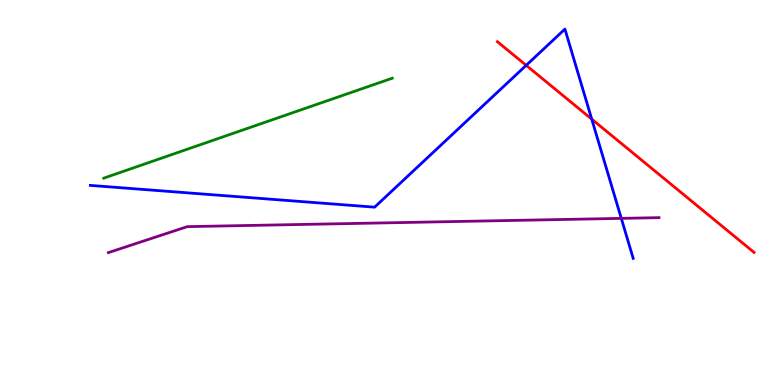[{'lines': ['blue', 'red'], 'intersections': [{'x': 6.79, 'y': 8.3}, {'x': 7.64, 'y': 6.91}]}, {'lines': ['green', 'red'], 'intersections': []}, {'lines': ['purple', 'red'], 'intersections': []}, {'lines': ['blue', 'green'], 'intersections': []}, {'lines': ['blue', 'purple'], 'intersections': [{'x': 8.02, 'y': 4.33}]}, {'lines': ['green', 'purple'], 'intersections': []}]